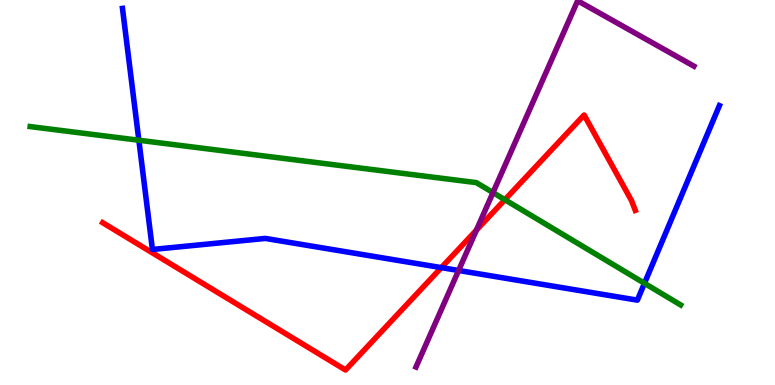[{'lines': ['blue', 'red'], 'intersections': [{'x': 5.69, 'y': 3.05}]}, {'lines': ['green', 'red'], 'intersections': [{'x': 6.51, 'y': 4.81}]}, {'lines': ['purple', 'red'], 'intersections': [{'x': 6.15, 'y': 4.02}]}, {'lines': ['blue', 'green'], 'intersections': [{'x': 1.79, 'y': 6.36}, {'x': 8.32, 'y': 2.64}]}, {'lines': ['blue', 'purple'], 'intersections': [{'x': 5.92, 'y': 2.97}]}, {'lines': ['green', 'purple'], 'intersections': [{'x': 6.36, 'y': 5.0}]}]